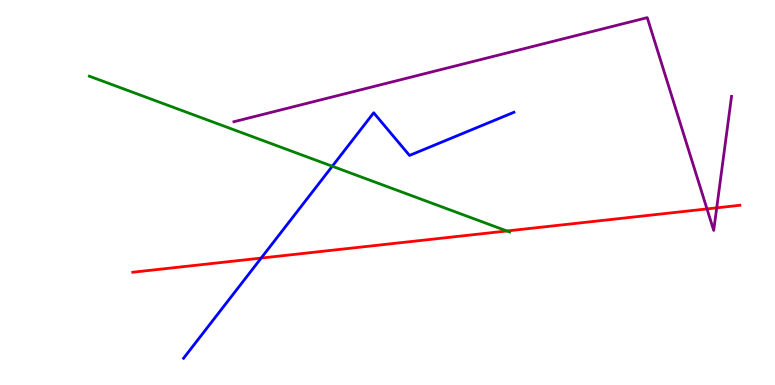[{'lines': ['blue', 'red'], 'intersections': [{'x': 3.37, 'y': 3.3}]}, {'lines': ['green', 'red'], 'intersections': [{'x': 6.54, 'y': 4.0}]}, {'lines': ['purple', 'red'], 'intersections': [{'x': 9.12, 'y': 4.57}, {'x': 9.25, 'y': 4.6}]}, {'lines': ['blue', 'green'], 'intersections': [{'x': 4.29, 'y': 5.68}]}, {'lines': ['blue', 'purple'], 'intersections': []}, {'lines': ['green', 'purple'], 'intersections': []}]